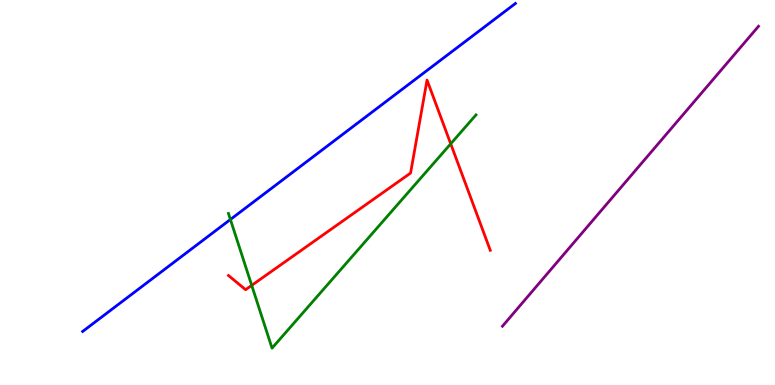[{'lines': ['blue', 'red'], 'intersections': []}, {'lines': ['green', 'red'], 'intersections': [{'x': 3.25, 'y': 2.59}, {'x': 5.82, 'y': 6.26}]}, {'lines': ['purple', 'red'], 'intersections': []}, {'lines': ['blue', 'green'], 'intersections': [{'x': 2.97, 'y': 4.3}]}, {'lines': ['blue', 'purple'], 'intersections': []}, {'lines': ['green', 'purple'], 'intersections': []}]